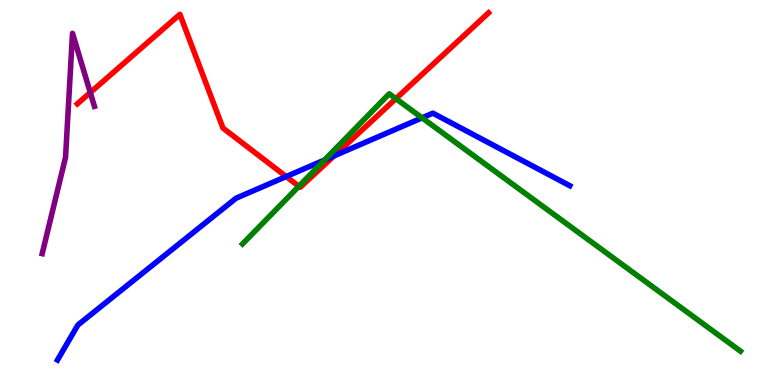[{'lines': ['blue', 'red'], 'intersections': [{'x': 3.69, 'y': 5.41}, {'x': 4.31, 'y': 5.95}]}, {'lines': ['green', 'red'], 'intersections': [{'x': 3.86, 'y': 5.16}, {'x': 5.11, 'y': 7.44}]}, {'lines': ['purple', 'red'], 'intersections': [{'x': 1.16, 'y': 7.6}]}, {'lines': ['blue', 'green'], 'intersections': [{'x': 4.19, 'y': 5.85}, {'x': 5.45, 'y': 6.94}]}, {'lines': ['blue', 'purple'], 'intersections': []}, {'lines': ['green', 'purple'], 'intersections': []}]